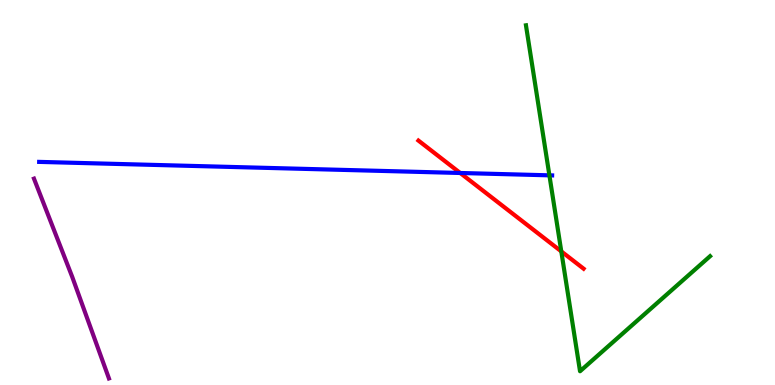[{'lines': ['blue', 'red'], 'intersections': [{'x': 5.94, 'y': 5.51}]}, {'lines': ['green', 'red'], 'intersections': [{'x': 7.24, 'y': 3.47}]}, {'lines': ['purple', 'red'], 'intersections': []}, {'lines': ['blue', 'green'], 'intersections': [{'x': 7.09, 'y': 5.45}]}, {'lines': ['blue', 'purple'], 'intersections': []}, {'lines': ['green', 'purple'], 'intersections': []}]